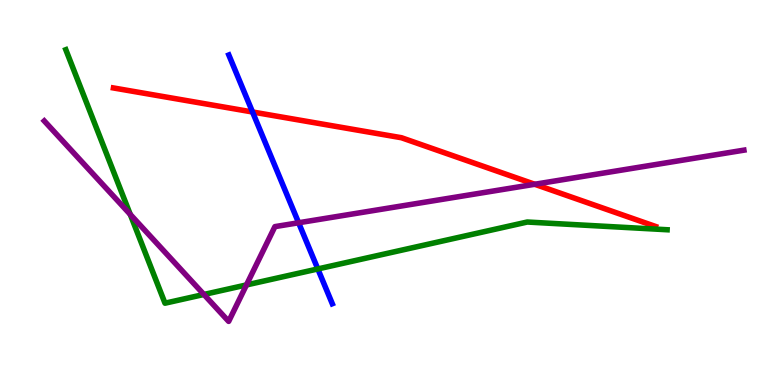[{'lines': ['blue', 'red'], 'intersections': [{'x': 3.26, 'y': 7.09}]}, {'lines': ['green', 'red'], 'intersections': []}, {'lines': ['purple', 'red'], 'intersections': [{'x': 6.9, 'y': 5.21}]}, {'lines': ['blue', 'green'], 'intersections': [{'x': 4.1, 'y': 3.01}]}, {'lines': ['blue', 'purple'], 'intersections': [{'x': 3.85, 'y': 4.21}]}, {'lines': ['green', 'purple'], 'intersections': [{'x': 1.68, 'y': 4.43}, {'x': 2.63, 'y': 2.35}, {'x': 3.18, 'y': 2.6}]}]